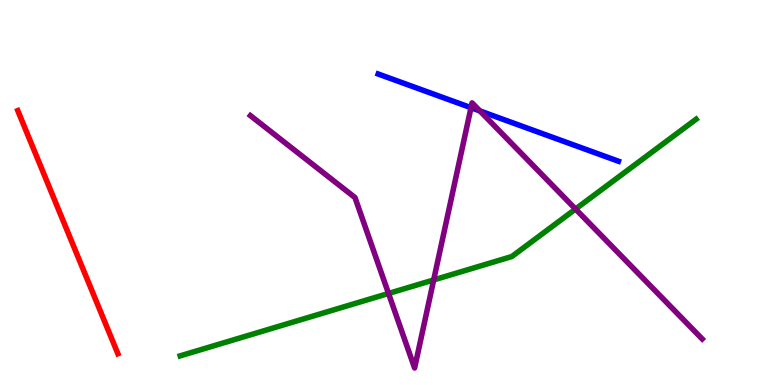[{'lines': ['blue', 'red'], 'intersections': []}, {'lines': ['green', 'red'], 'intersections': []}, {'lines': ['purple', 'red'], 'intersections': []}, {'lines': ['blue', 'green'], 'intersections': []}, {'lines': ['blue', 'purple'], 'intersections': [{'x': 6.08, 'y': 7.2}, {'x': 6.19, 'y': 7.12}]}, {'lines': ['green', 'purple'], 'intersections': [{'x': 5.01, 'y': 2.38}, {'x': 5.6, 'y': 2.73}, {'x': 7.43, 'y': 4.57}]}]